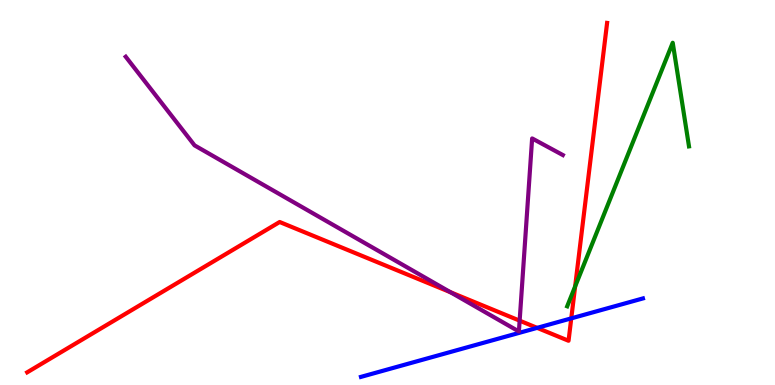[{'lines': ['blue', 'red'], 'intersections': [{'x': 6.93, 'y': 1.48}, {'x': 7.37, 'y': 1.73}]}, {'lines': ['green', 'red'], 'intersections': [{'x': 7.42, 'y': 2.56}]}, {'lines': ['purple', 'red'], 'intersections': [{'x': 5.81, 'y': 2.41}, {'x': 6.71, 'y': 1.67}]}, {'lines': ['blue', 'green'], 'intersections': []}, {'lines': ['blue', 'purple'], 'intersections': []}, {'lines': ['green', 'purple'], 'intersections': []}]